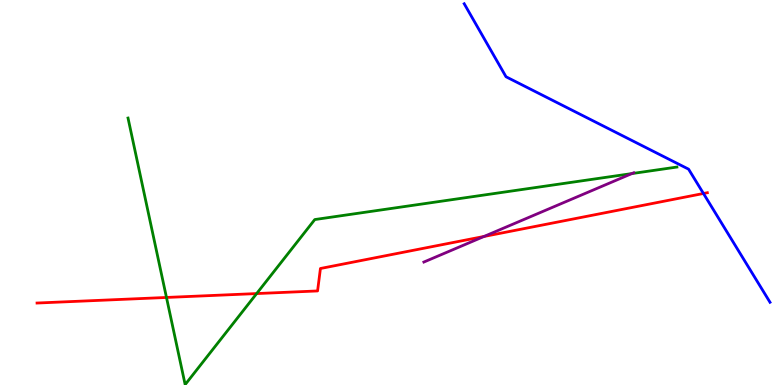[{'lines': ['blue', 'red'], 'intersections': [{'x': 9.08, 'y': 4.97}]}, {'lines': ['green', 'red'], 'intersections': [{'x': 2.15, 'y': 2.27}, {'x': 3.31, 'y': 2.37}]}, {'lines': ['purple', 'red'], 'intersections': [{'x': 6.25, 'y': 3.86}]}, {'lines': ['blue', 'green'], 'intersections': []}, {'lines': ['blue', 'purple'], 'intersections': []}, {'lines': ['green', 'purple'], 'intersections': [{'x': 8.15, 'y': 5.49}]}]